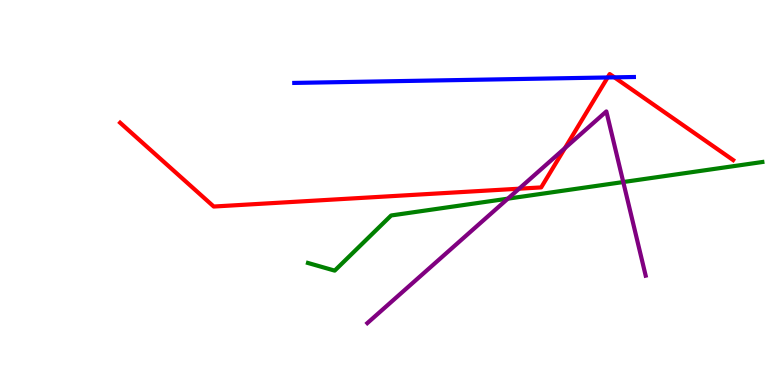[{'lines': ['blue', 'red'], 'intersections': [{'x': 7.84, 'y': 7.99}, {'x': 7.93, 'y': 7.99}]}, {'lines': ['green', 'red'], 'intersections': []}, {'lines': ['purple', 'red'], 'intersections': [{'x': 6.7, 'y': 5.1}, {'x': 7.29, 'y': 6.15}]}, {'lines': ['blue', 'green'], 'intersections': []}, {'lines': ['blue', 'purple'], 'intersections': []}, {'lines': ['green', 'purple'], 'intersections': [{'x': 6.55, 'y': 4.84}, {'x': 8.04, 'y': 5.27}]}]